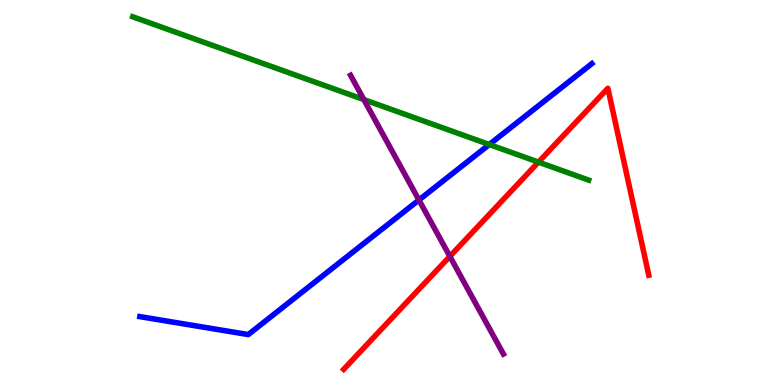[{'lines': ['blue', 'red'], 'intersections': []}, {'lines': ['green', 'red'], 'intersections': [{'x': 6.95, 'y': 5.79}]}, {'lines': ['purple', 'red'], 'intersections': [{'x': 5.8, 'y': 3.34}]}, {'lines': ['blue', 'green'], 'intersections': [{'x': 6.31, 'y': 6.25}]}, {'lines': ['blue', 'purple'], 'intersections': [{'x': 5.41, 'y': 4.81}]}, {'lines': ['green', 'purple'], 'intersections': [{'x': 4.69, 'y': 7.41}]}]